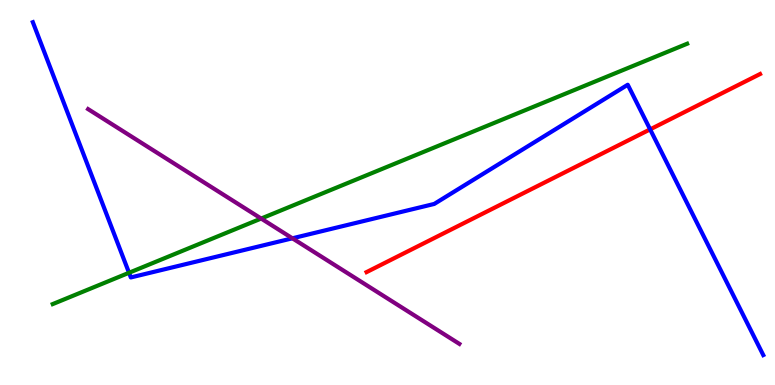[{'lines': ['blue', 'red'], 'intersections': [{'x': 8.39, 'y': 6.64}]}, {'lines': ['green', 'red'], 'intersections': []}, {'lines': ['purple', 'red'], 'intersections': []}, {'lines': ['blue', 'green'], 'intersections': [{'x': 1.66, 'y': 2.92}]}, {'lines': ['blue', 'purple'], 'intersections': [{'x': 3.77, 'y': 3.81}]}, {'lines': ['green', 'purple'], 'intersections': [{'x': 3.37, 'y': 4.32}]}]